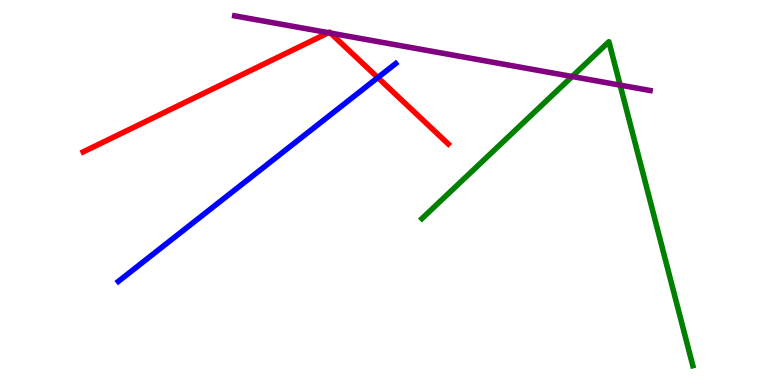[{'lines': ['blue', 'red'], 'intersections': [{'x': 4.87, 'y': 7.98}]}, {'lines': ['green', 'red'], 'intersections': []}, {'lines': ['purple', 'red'], 'intersections': [{'x': 4.24, 'y': 9.15}, {'x': 4.26, 'y': 9.14}]}, {'lines': ['blue', 'green'], 'intersections': []}, {'lines': ['blue', 'purple'], 'intersections': []}, {'lines': ['green', 'purple'], 'intersections': [{'x': 7.38, 'y': 8.01}, {'x': 8.0, 'y': 7.79}]}]